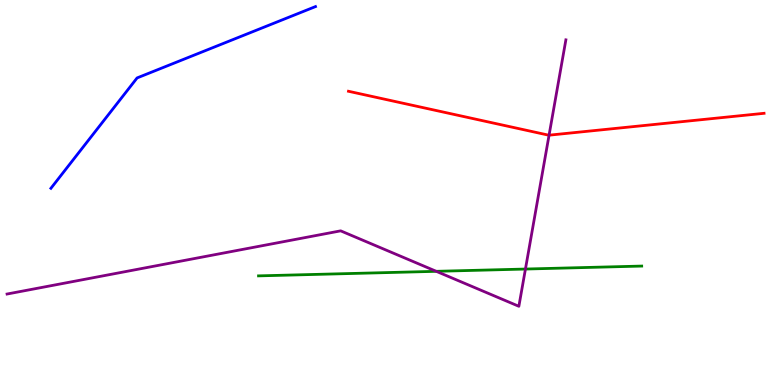[{'lines': ['blue', 'red'], 'intersections': []}, {'lines': ['green', 'red'], 'intersections': []}, {'lines': ['purple', 'red'], 'intersections': [{'x': 7.08, 'y': 6.49}]}, {'lines': ['blue', 'green'], 'intersections': []}, {'lines': ['blue', 'purple'], 'intersections': []}, {'lines': ['green', 'purple'], 'intersections': [{'x': 5.63, 'y': 2.95}, {'x': 6.78, 'y': 3.01}]}]